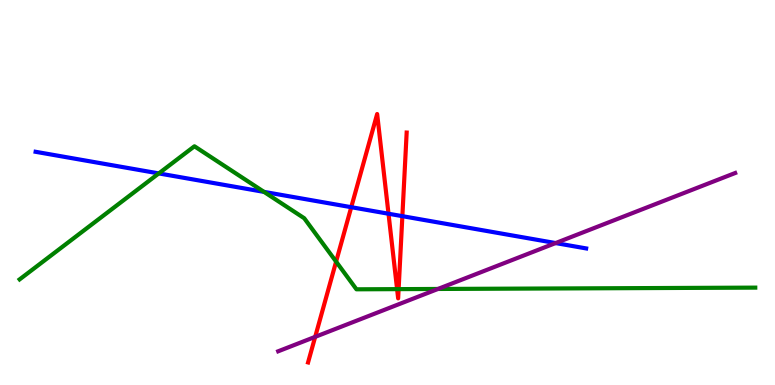[{'lines': ['blue', 'red'], 'intersections': [{'x': 4.53, 'y': 4.62}, {'x': 5.01, 'y': 4.45}, {'x': 5.19, 'y': 4.39}]}, {'lines': ['green', 'red'], 'intersections': [{'x': 4.34, 'y': 3.2}, {'x': 5.12, 'y': 2.49}, {'x': 5.14, 'y': 2.49}]}, {'lines': ['purple', 'red'], 'intersections': [{'x': 4.07, 'y': 1.25}]}, {'lines': ['blue', 'green'], 'intersections': [{'x': 2.05, 'y': 5.5}, {'x': 3.41, 'y': 5.02}]}, {'lines': ['blue', 'purple'], 'intersections': [{'x': 7.17, 'y': 3.69}]}, {'lines': ['green', 'purple'], 'intersections': [{'x': 5.65, 'y': 2.49}]}]